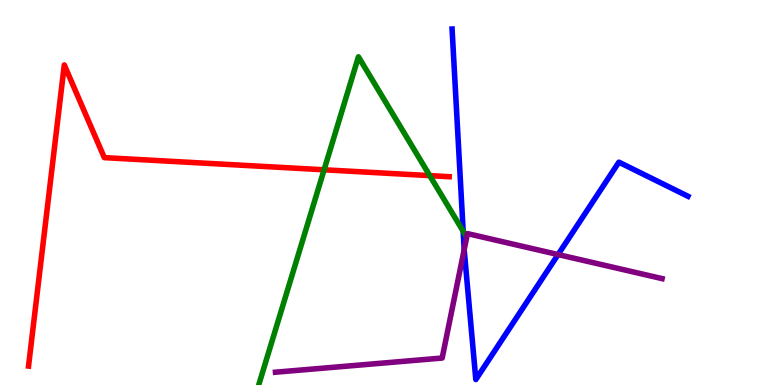[{'lines': ['blue', 'red'], 'intersections': []}, {'lines': ['green', 'red'], 'intersections': [{'x': 4.18, 'y': 5.59}, {'x': 5.55, 'y': 5.44}]}, {'lines': ['purple', 'red'], 'intersections': []}, {'lines': ['blue', 'green'], 'intersections': [{'x': 5.98, 'y': 3.99}]}, {'lines': ['blue', 'purple'], 'intersections': [{'x': 5.99, 'y': 3.52}, {'x': 7.2, 'y': 3.39}]}, {'lines': ['green', 'purple'], 'intersections': []}]